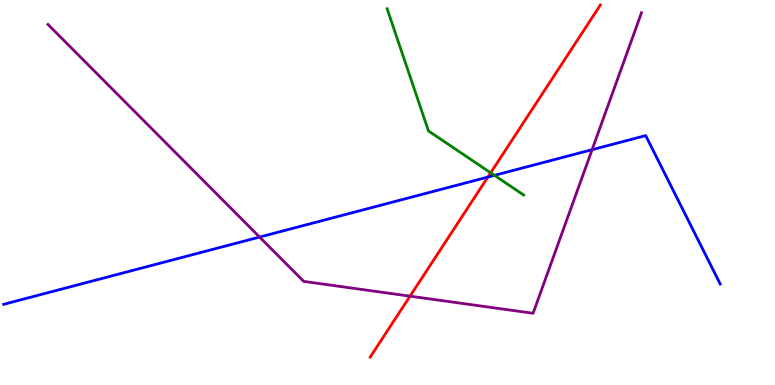[{'lines': ['blue', 'red'], 'intersections': [{'x': 6.3, 'y': 5.4}]}, {'lines': ['green', 'red'], 'intersections': [{'x': 6.33, 'y': 5.51}]}, {'lines': ['purple', 'red'], 'intersections': [{'x': 5.29, 'y': 2.31}]}, {'lines': ['blue', 'green'], 'intersections': [{'x': 6.38, 'y': 5.45}]}, {'lines': ['blue', 'purple'], 'intersections': [{'x': 3.35, 'y': 3.84}, {'x': 7.64, 'y': 6.11}]}, {'lines': ['green', 'purple'], 'intersections': []}]